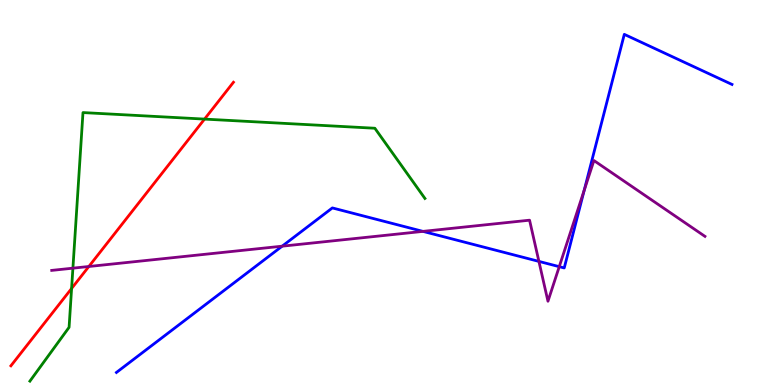[{'lines': ['blue', 'red'], 'intersections': []}, {'lines': ['green', 'red'], 'intersections': [{'x': 0.924, 'y': 2.51}, {'x': 2.64, 'y': 6.91}]}, {'lines': ['purple', 'red'], 'intersections': [{'x': 1.15, 'y': 3.08}]}, {'lines': ['blue', 'green'], 'intersections': []}, {'lines': ['blue', 'purple'], 'intersections': [{'x': 3.64, 'y': 3.61}, {'x': 5.46, 'y': 3.99}, {'x': 6.95, 'y': 3.21}, {'x': 7.22, 'y': 3.07}, {'x': 7.54, 'y': 5.06}]}, {'lines': ['green', 'purple'], 'intersections': [{'x': 0.941, 'y': 3.03}]}]